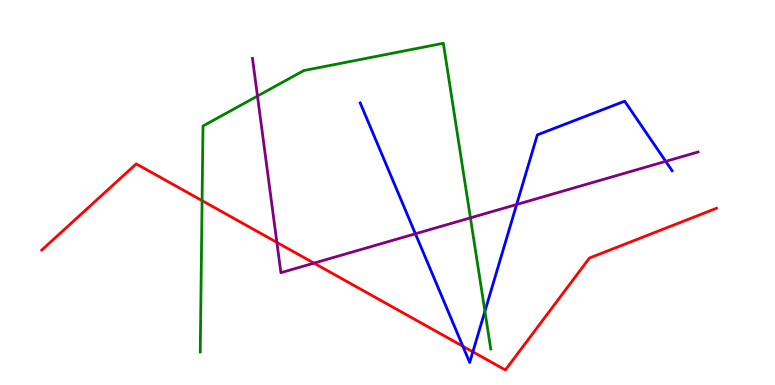[{'lines': ['blue', 'red'], 'intersections': [{'x': 5.97, 'y': 1.01}, {'x': 6.1, 'y': 0.862}]}, {'lines': ['green', 'red'], 'intersections': [{'x': 2.61, 'y': 4.79}]}, {'lines': ['purple', 'red'], 'intersections': [{'x': 3.57, 'y': 3.7}, {'x': 4.05, 'y': 3.17}]}, {'lines': ['blue', 'green'], 'intersections': [{'x': 6.26, 'y': 1.91}]}, {'lines': ['blue', 'purple'], 'intersections': [{'x': 5.36, 'y': 3.93}, {'x': 6.67, 'y': 4.69}, {'x': 8.59, 'y': 5.81}]}, {'lines': ['green', 'purple'], 'intersections': [{'x': 3.32, 'y': 7.51}, {'x': 6.07, 'y': 4.34}]}]